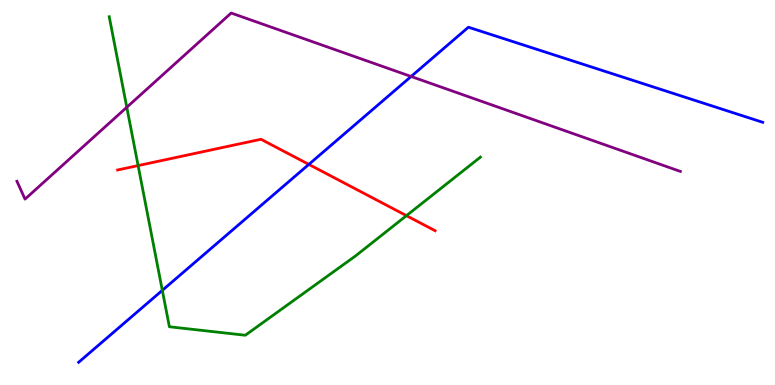[{'lines': ['blue', 'red'], 'intersections': [{'x': 3.98, 'y': 5.73}]}, {'lines': ['green', 'red'], 'intersections': [{'x': 1.78, 'y': 5.7}, {'x': 5.24, 'y': 4.4}]}, {'lines': ['purple', 'red'], 'intersections': []}, {'lines': ['blue', 'green'], 'intersections': [{'x': 2.09, 'y': 2.46}]}, {'lines': ['blue', 'purple'], 'intersections': [{'x': 5.3, 'y': 8.01}]}, {'lines': ['green', 'purple'], 'intersections': [{'x': 1.64, 'y': 7.21}]}]